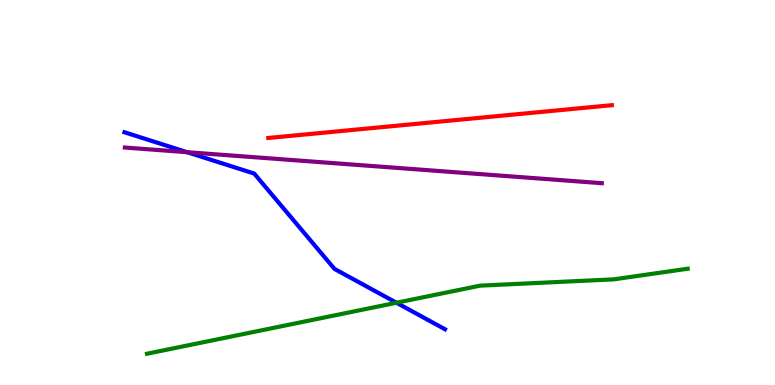[{'lines': ['blue', 'red'], 'intersections': []}, {'lines': ['green', 'red'], 'intersections': []}, {'lines': ['purple', 'red'], 'intersections': []}, {'lines': ['blue', 'green'], 'intersections': [{'x': 5.12, 'y': 2.14}]}, {'lines': ['blue', 'purple'], 'intersections': [{'x': 2.41, 'y': 6.05}]}, {'lines': ['green', 'purple'], 'intersections': []}]